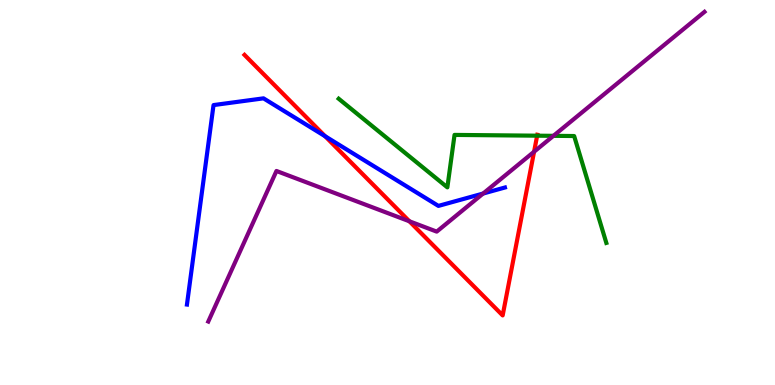[{'lines': ['blue', 'red'], 'intersections': [{'x': 4.19, 'y': 6.46}]}, {'lines': ['green', 'red'], 'intersections': [{'x': 6.93, 'y': 6.48}]}, {'lines': ['purple', 'red'], 'intersections': [{'x': 5.28, 'y': 4.25}, {'x': 6.89, 'y': 6.06}]}, {'lines': ['blue', 'green'], 'intersections': []}, {'lines': ['blue', 'purple'], 'intersections': [{'x': 6.23, 'y': 4.97}]}, {'lines': ['green', 'purple'], 'intersections': [{'x': 7.14, 'y': 6.47}]}]